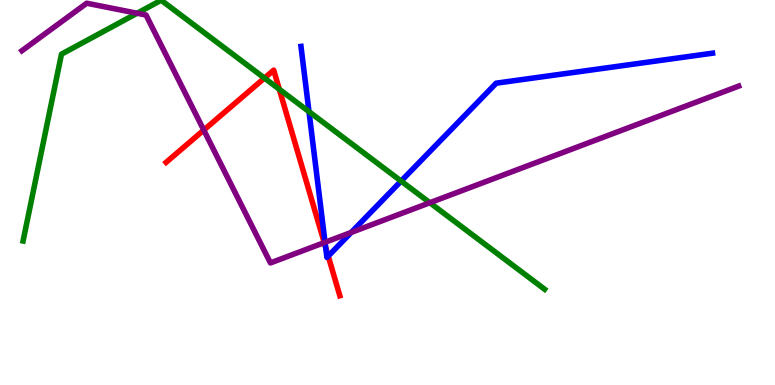[{'lines': ['blue', 'red'], 'intersections': [{'x': 4.2, 'y': 3.57}, {'x': 4.23, 'y': 3.35}]}, {'lines': ['green', 'red'], 'intersections': [{'x': 3.41, 'y': 7.97}, {'x': 3.6, 'y': 7.68}]}, {'lines': ['purple', 'red'], 'intersections': [{'x': 2.63, 'y': 6.62}, {'x': 4.18, 'y': 3.7}]}, {'lines': ['blue', 'green'], 'intersections': [{'x': 3.99, 'y': 7.1}, {'x': 5.18, 'y': 5.3}]}, {'lines': ['blue', 'purple'], 'intersections': [{'x': 4.19, 'y': 3.71}, {'x': 4.53, 'y': 3.96}]}, {'lines': ['green', 'purple'], 'intersections': [{'x': 1.77, 'y': 9.66}, {'x': 5.55, 'y': 4.73}]}]